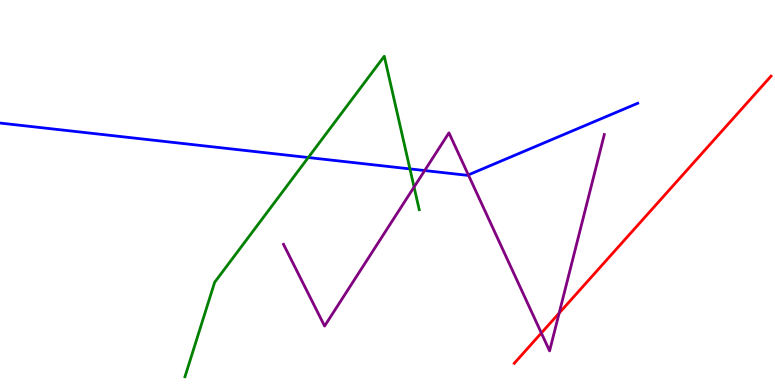[{'lines': ['blue', 'red'], 'intersections': []}, {'lines': ['green', 'red'], 'intersections': []}, {'lines': ['purple', 'red'], 'intersections': [{'x': 6.99, 'y': 1.35}, {'x': 7.21, 'y': 1.87}]}, {'lines': ['blue', 'green'], 'intersections': [{'x': 3.98, 'y': 5.91}, {'x': 5.29, 'y': 5.61}]}, {'lines': ['blue', 'purple'], 'intersections': [{'x': 5.48, 'y': 5.57}, {'x': 6.04, 'y': 5.46}]}, {'lines': ['green', 'purple'], 'intersections': [{'x': 5.34, 'y': 5.14}]}]